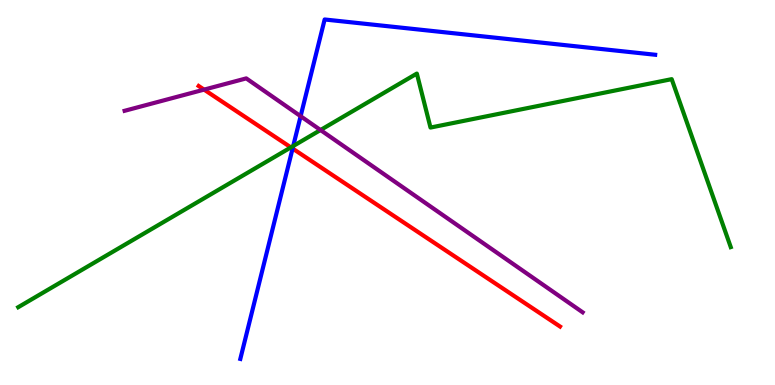[{'lines': ['blue', 'red'], 'intersections': [{'x': 3.78, 'y': 6.14}]}, {'lines': ['green', 'red'], 'intersections': [{'x': 3.75, 'y': 6.17}]}, {'lines': ['purple', 'red'], 'intersections': [{'x': 2.63, 'y': 7.67}]}, {'lines': ['blue', 'green'], 'intersections': [{'x': 3.78, 'y': 6.21}]}, {'lines': ['blue', 'purple'], 'intersections': [{'x': 3.88, 'y': 6.98}]}, {'lines': ['green', 'purple'], 'intersections': [{'x': 4.14, 'y': 6.62}]}]